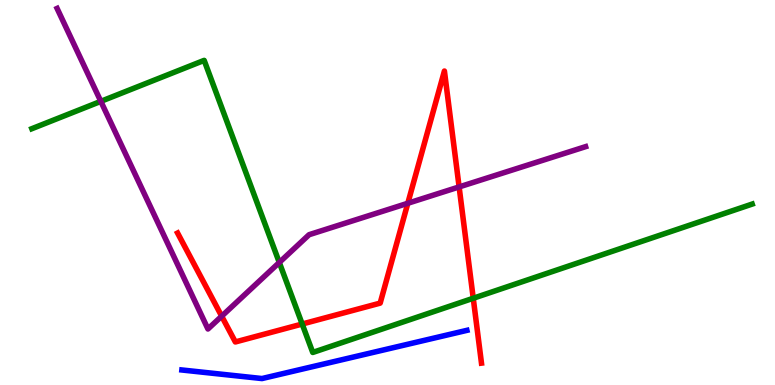[{'lines': ['blue', 'red'], 'intersections': []}, {'lines': ['green', 'red'], 'intersections': [{'x': 3.9, 'y': 1.58}, {'x': 6.11, 'y': 2.25}]}, {'lines': ['purple', 'red'], 'intersections': [{'x': 2.86, 'y': 1.79}, {'x': 5.26, 'y': 4.72}, {'x': 5.92, 'y': 5.14}]}, {'lines': ['blue', 'green'], 'intersections': []}, {'lines': ['blue', 'purple'], 'intersections': []}, {'lines': ['green', 'purple'], 'intersections': [{'x': 1.3, 'y': 7.37}, {'x': 3.6, 'y': 3.18}]}]